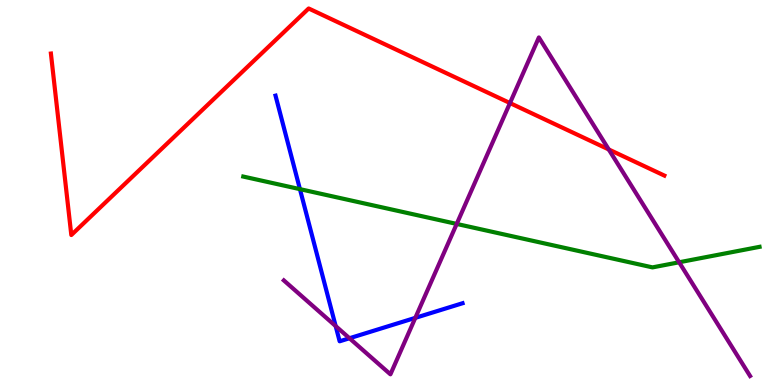[{'lines': ['blue', 'red'], 'intersections': []}, {'lines': ['green', 'red'], 'intersections': []}, {'lines': ['purple', 'red'], 'intersections': [{'x': 6.58, 'y': 7.32}, {'x': 7.85, 'y': 6.12}]}, {'lines': ['blue', 'green'], 'intersections': [{'x': 3.87, 'y': 5.09}]}, {'lines': ['blue', 'purple'], 'intersections': [{'x': 4.33, 'y': 1.53}, {'x': 4.51, 'y': 1.21}, {'x': 5.36, 'y': 1.74}]}, {'lines': ['green', 'purple'], 'intersections': [{'x': 5.89, 'y': 4.18}, {'x': 8.76, 'y': 3.19}]}]